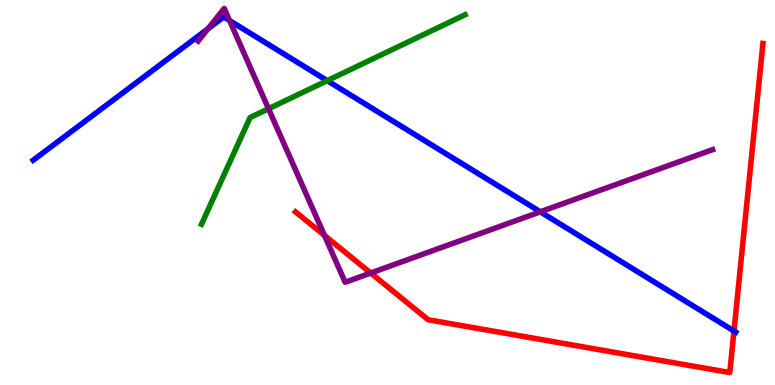[{'lines': ['blue', 'red'], 'intersections': [{'x': 9.47, 'y': 1.4}]}, {'lines': ['green', 'red'], 'intersections': []}, {'lines': ['purple', 'red'], 'intersections': [{'x': 4.19, 'y': 3.89}, {'x': 4.78, 'y': 2.91}]}, {'lines': ['blue', 'green'], 'intersections': [{'x': 4.22, 'y': 7.9}]}, {'lines': ['blue', 'purple'], 'intersections': [{'x': 2.68, 'y': 9.25}, {'x': 2.96, 'y': 9.47}, {'x': 6.97, 'y': 4.5}]}, {'lines': ['green', 'purple'], 'intersections': [{'x': 3.46, 'y': 7.18}]}]